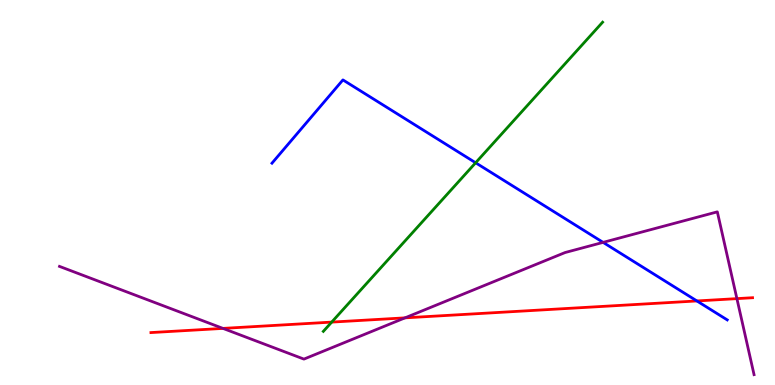[{'lines': ['blue', 'red'], 'intersections': [{'x': 8.99, 'y': 2.18}]}, {'lines': ['green', 'red'], 'intersections': [{'x': 4.28, 'y': 1.63}]}, {'lines': ['purple', 'red'], 'intersections': [{'x': 2.88, 'y': 1.47}, {'x': 5.23, 'y': 1.74}, {'x': 9.51, 'y': 2.24}]}, {'lines': ['blue', 'green'], 'intersections': [{'x': 6.14, 'y': 5.77}]}, {'lines': ['blue', 'purple'], 'intersections': [{'x': 7.78, 'y': 3.7}]}, {'lines': ['green', 'purple'], 'intersections': []}]